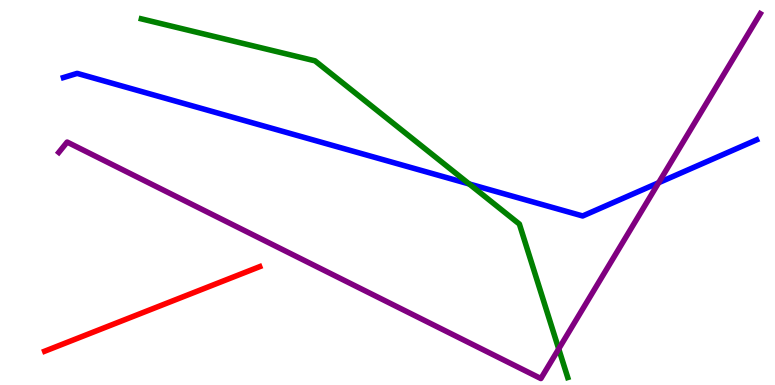[{'lines': ['blue', 'red'], 'intersections': []}, {'lines': ['green', 'red'], 'intersections': []}, {'lines': ['purple', 'red'], 'intersections': []}, {'lines': ['blue', 'green'], 'intersections': [{'x': 6.05, 'y': 5.22}]}, {'lines': ['blue', 'purple'], 'intersections': [{'x': 8.5, 'y': 5.25}]}, {'lines': ['green', 'purple'], 'intersections': [{'x': 7.21, 'y': 0.938}]}]